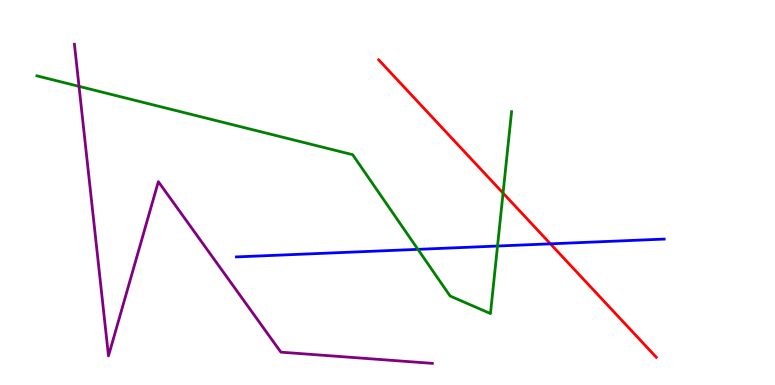[{'lines': ['blue', 'red'], 'intersections': [{'x': 7.1, 'y': 3.67}]}, {'lines': ['green', 'red'], 'intersections': [{'x': 6.49, 'y': 4.98}]}, {'lines': ['purple', 'red'], 'intersections': []}, {'lines': ['blue', 'green'], 'intersections': [{'x': 5.39, 'y': 3.52}, {'x': 6.42, 'y': 3.61}]}, {'lines': ['blue', 'purple'], 'intersections': []}, {'lines': ['green', 'purple'], 'intersections': [{'x': 1.02, 'y': 7.76}]}]